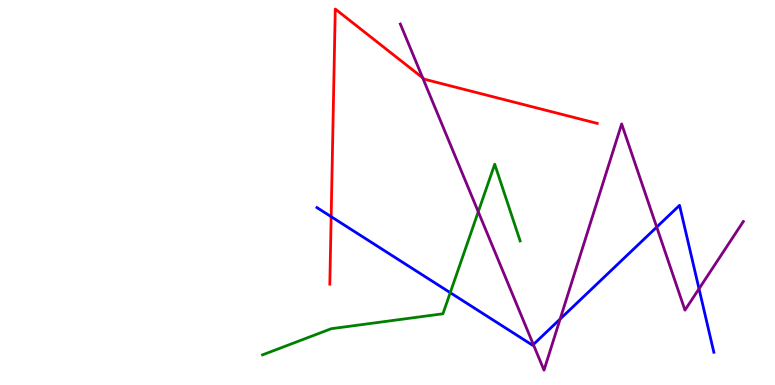[{'lines': ['blue', 'red'], 'intersections': [{'x': 4.27, 'y': 4.37}]}, {'lines': ['green', 'red'], 'intersections': []}, {'lines': ['purple', 'red'], 'intersections': [{'x': 5.45, 'y': 7.98}]}, {'lines': ['blue', 'green'], 'intersections': [{'x': 5.81, 'y': 2.4}]}, {'lines': ['blue', 'purple'], 'intersections': [{'x': 6.88, 'y': 1.05}, {'x': 7.23, 'y': 1.71}, {'x': 8.47, 'y': 4.1}, {'x': 9.02, 'y': 2.5}]}, {'lines': ['green', 'purple'], 'intersections': [{'x': 6.17, 'y': 4.5}]}]